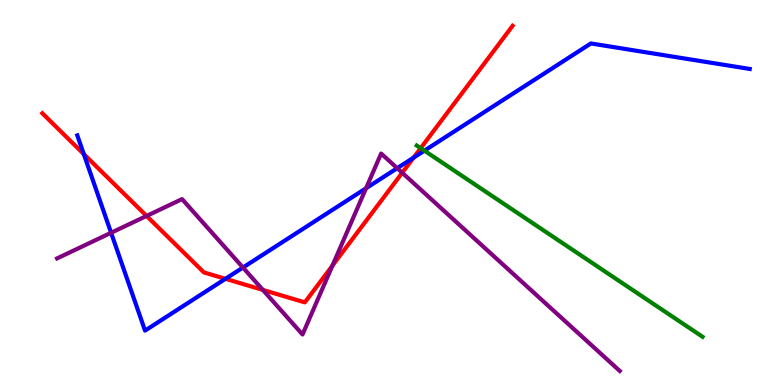[{'lines': ['blue', 'red'], 'intersections': [{'x': 1.08, 'y': 6.0}, {'x': 2.91, 'y': 2.76}, {'x': 5.34, 'y': 5.9}]}, {'lines': ['green', 'red'], 'intersections': [{'x': 5.43, 'y': 6.15}]}, {'lines': ['purple', 'red'], 'intersections': [{'x': 1.89, 'y': 4.39}, {'x': 3.39, 'y': 2.47}, {'x': 4.29, 'y': 3.1}, {'x': 5.19, 'y': 5.51}]}, {'lines': ['blue', 'green'], 'intersections': [{'x': 5.48, 'y': 6.09}]}, {'lines': ['blue', 'purple'], 'intersections': [{'x': 1.43, 'y': 3.95}, {'x': 3.13, 'y': 3.05}, {'x': 4.72, 'y': 5.11}, {'x': 5.13, 'y': 5.63}]}, {'lines': ['green', 'purple'], 'intersections': []}]